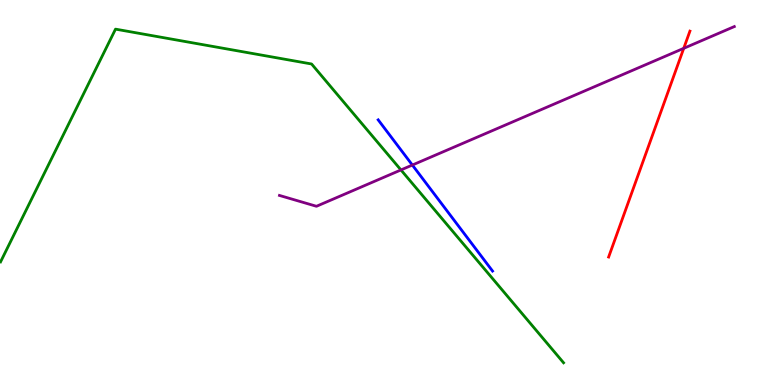[{'lines': ['blue', 'red'], 'intersections': []}, {'lines': ['green', 'red'], 'intersections': []}, {'lines': ['purple', 'red'], 'intersections': [{'x': 8.82, 'y': 8.74}]}, {'lines': ['blue', 'green'], 'intersections': []}, {'lines': ['blue', 'purple'], 'intersections': [{'x': 5.32, 'y': 5.71}]}, {'lines': ['green', 'purple'], 'intersections': [{'x': 5.17, 'y': 5.59}]}]